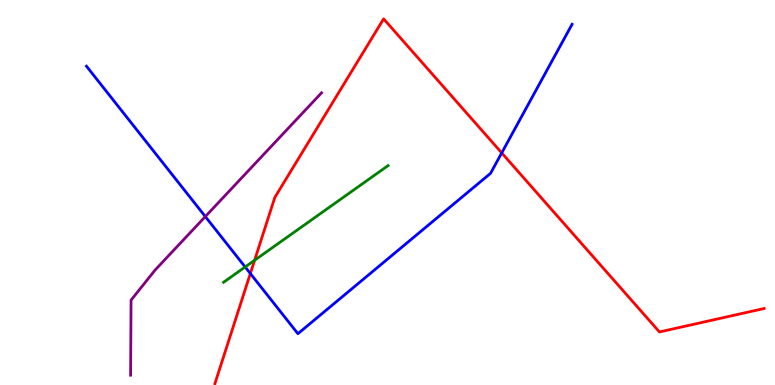[{'lines': ['blue', 'red'], 'intersections': [{'x': 3.23, 'y': 2.9}, {'x': 6.47, 'y': 6.03}]}, {'lines': ['green', 'red'], 'intersections': [{'x': 3.29, 'y': 3.24}]}, {'lines': ['purple', 'red'], 'intersections': []}, {'lines': ['blue', 'green'], 'intersections': [{'x': 3.16, 'y': 3.07}]}, {'lines': ['blue', 'purple'], 'intersections': [{'x': 2.65, 'y': 4.37}]}, {'lines': ['green', 'purple'], 'intersections': []}]